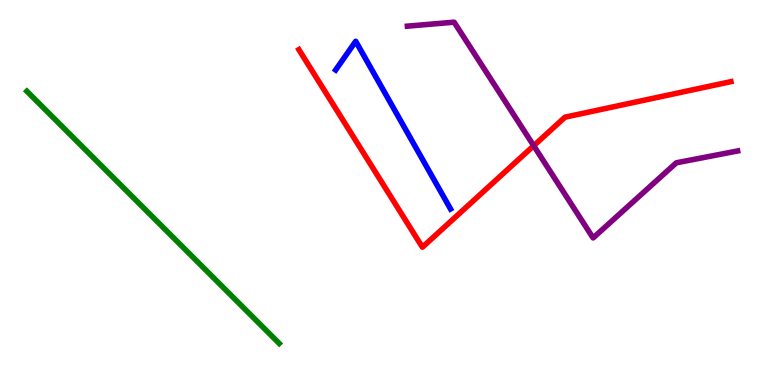[{'lines': ['blue', 'red'], 'intersections': []}, {'lines': ['green', 'red'], 'intersections': []}, {'lines': ['purple', 'red'], 'intersections': [{'x': 6.89, 'y': 6.21}]}, {'lines': ['blue', 'green'], 'intersections': []}, {'lines': ['blue', 'purple'], 'intersections': []}, {'lines': ['green', 'purple'], 'intersections': []}]